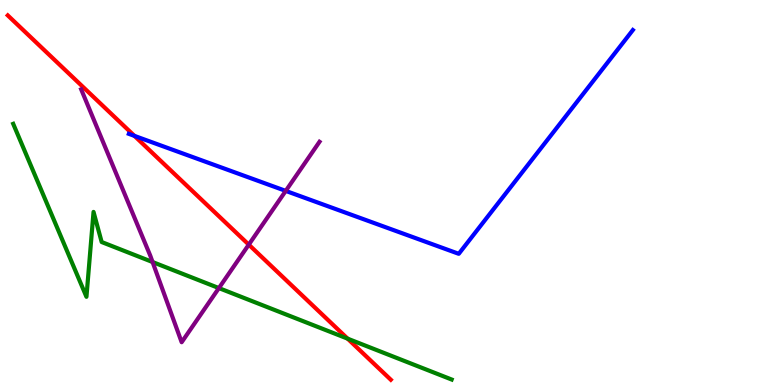[{'lines': ['blue', 'red'], 'intersections': [{'x': 1.73, 'y': 6.47}]}, {'lines': ['green', 'red'], 'intersections': [{'x': 4.49, 'y': 1.2}]}, {'lines': ['purple', 'red'], 'intersections': [{'x': 3.21, 'y': 3.65}]}, {'lines': ['blue', 'green'], 'intersections': []}, {'lines': ['blue', 'purple'], 'intersections': [{'x': 3.69, 'y': 5.04}]}, {'lines': ['green', 'purple'], 'intersections': [{'x': 1.97, 'y': 3.19}, {'x': 2.82, 'y': 2.52}]}]